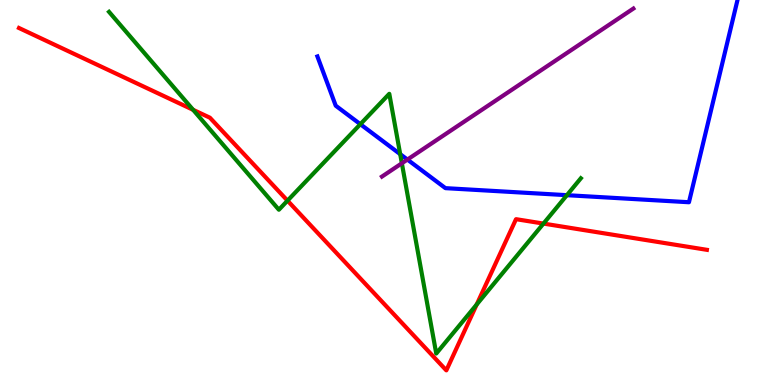[{'lines': ['blue', 'red'], 'intersections': []}, {'lines': ['green', 'red'], 'intersections': [{'x': 2.49, 'y': 7.15}, {'x': 3.71, 'y': 4.79}, {'x': 6.15, 'y': 2.09}, {'x': 7.01, 'y': 4.19}]}, {'lines': ['purple', 'red'], 'intersections': []}, {'lines': ['blue', 'green'], 'intersections': [{'x': 4.65, 'y': 6.77}, {'x': 5.16, 'y': 6.0}, {'x': 7.31, 'y': 4.93}]}, {'lines': ['blue', 'purple'], 'intersections': [{'x': 5.26, 'y': 5.86}]}, {'lines': ['green', 'purple'], 'intersections': [{'x': 5.19, 'y': 5.76}]}]